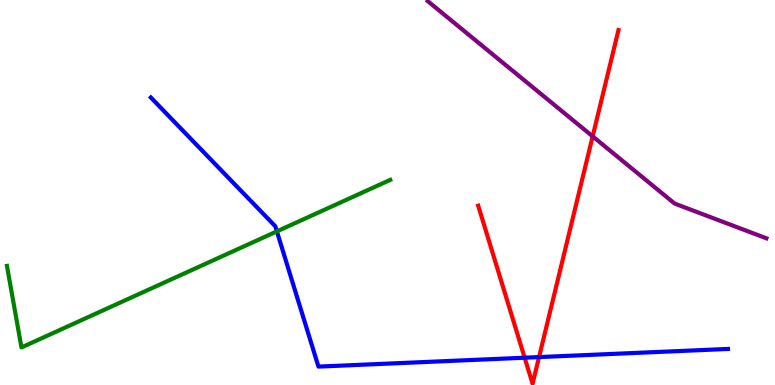[{'lines': ['blue', 'red'], 'intersections': [{'x': 6.77, 'y': 0.709}, {'x': 6.96, 'y': 0.725}]}, {'lines': ['green', 'red'], 'intersections': []}, {'lines': ['purple', 'red'], 'intersections': [{'x': 7.65, 'y': 6.46}]}, {'lines': ['blue', 'green'], 'intersections': [{'x': 3.57, 'y': 3.99}]}, {'lines': ['blue', 'purple'], 'intersections': []}, {'lines': ['green', 'purple'], 'intersections': []}]